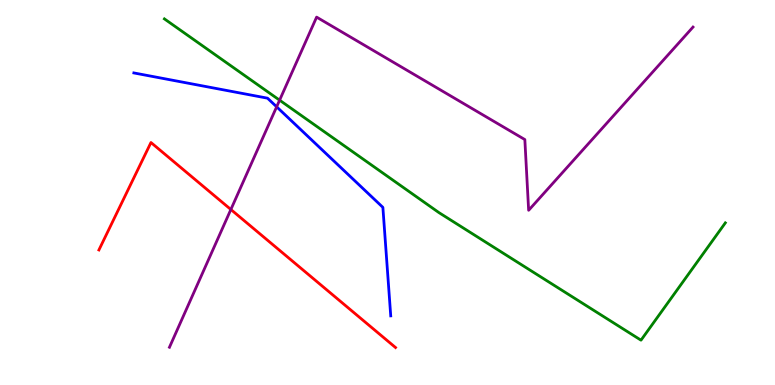[{'lines': ['blue', 'red'], 'intersections': []}, {'lines': ['green', 'red'], 'intersections': []}, {'lines': ['purple', 'red'], 'intersections': [{'x': 2.98, 'y': 4.56}]}, {'lines': ['blue', 'green'], 'intersections': []}, {'lines': ['blue', 'purple'], 'intersections': [{'x': 3.57, 'y': 7.23}]}, {'lines': ['green', 'purple'], 'intersections': [{'x': 3.61, 'y': 7.4}]}]